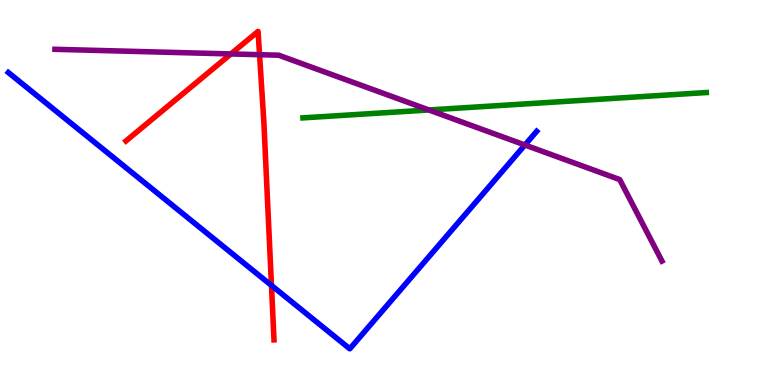[{'lines': ['blue', 'red'], 'intersections': [{'x': 3.5, 'y': 2.59}]}, {'lines': ['green', 'red'], 'intersections': []}, {'lines': ['purple', 'red'], 'intersections': [{'x': 2.98, 'y': 8.6}, {'x': 3.35, 'y': 8.58}]}, {'lines': ['blue', 'green'], 'intersections': []}, {'lines': ['blue', 'purple'], 'intersections': [{'x': 6.77, 'y': 6.23}]}, {'lines': ['green', 'purple'], 'intersections': [{'x': 5.53, 'y': 7.14}]}]